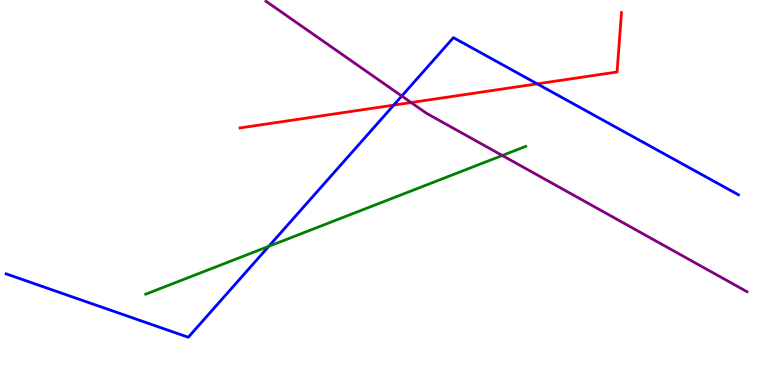[{'lines': ['blue', 'red'], 'intersections': [{'x': 5.08, 'y': 7.27}, {'x': 6.93, 'y': 7.82}]}, {'lines': ['green', 'red'], 'intersections': []}, {'lines': ['purple', 'red'], 'intersections': [{'x': 5.3, 'y': 7.34}]}, {'lines': ['blue', 'green'], 'intersections': [{'x': 3.47, 'y': 3.6}]}, {'lines': ['blue', 'purple'], 'intersections': [{'x': 5.18, 'y': 7.51}]}, {'lines': ['green', 'purple'], 'intersections': [{'x': 6.48, 'y': 5.96}]}]